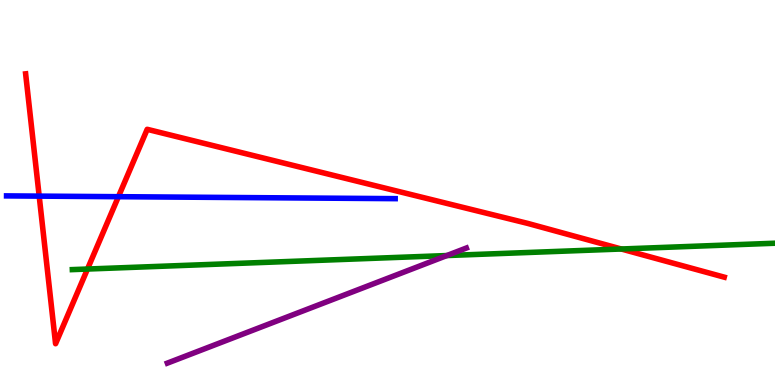[{'lines': ['blue', 'red'], 'intersections': [{'x': 0.506, 'y': 4.91}, {'x': 1.53, 'y': 4.89}]}, {'lines': ['green', 'red'], 'intersections': [{'x': 1.13, 'y': 3.01}, {'x': 8.02, 'y': 3.53}]}, {'lines': ['purple', 'red'], 'intersections': []}, {'lines': ['blue', 'green'], 'intersections': []}, {'lines': ['blue', 'purple'], 'intersections': []}, {'lines': ['green', 'purple'], 'intersections': [{'x': 5.77, 'y': 3.36}]}]